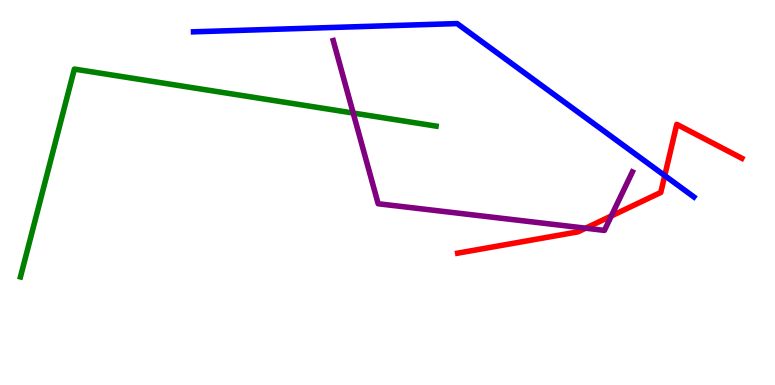[{'lines': ['blue', 'red'], 'intersections': [{'x': 8.58, 'y': 5.44}]}, {'lines': ['green', 'red'], 'intersections': []}, {'lines': ['purple', 'red'], 'intersections': [{'x': 7.56, 'y': 4.07}, {'x': 7.89, 'y': 4.39}]}, {'lines': ['blue', 'green'], 'intersections': []}, {'lines': ['blue', 'purple'], 'intersections': []}, {'lines': ['green', 'purple'], 'intersections': [{'x': 4.56, 'y': 7.06}]}]